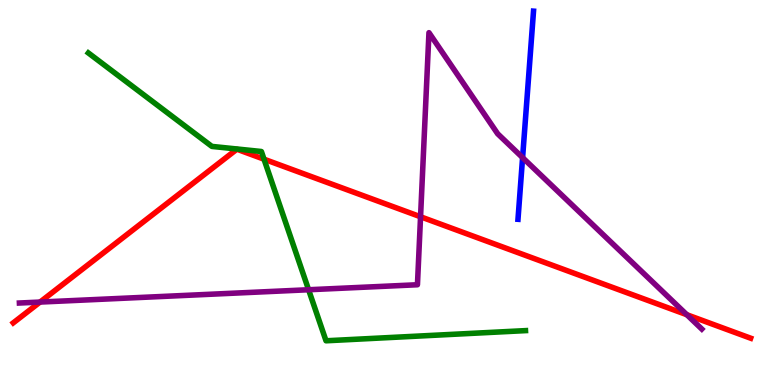[{'lines': ['blue', 'red'], 'intersections': []}, {'lines': ['green', 'red'], 'intersections': [{'x': 3.41, 'y': 5.87}]}, {'lines': ['purple', 'red'], 'intersections': [{'x': 0.517, 'y': 2.15}, {'x': 5.43, 'y': 4.37}, {'x': 8.86, 'y': 1.83}]}, {'lines': ['blue', 'green'], 'intersections': []}, {'lines': ['blue', 'purple'], 'intersections': [{'x': 6.74, 'y': 5.91}]}, {'lines': ['green', 'purple'], 'intersections': [{'x': 3.98, 'y': 2.47}]}]